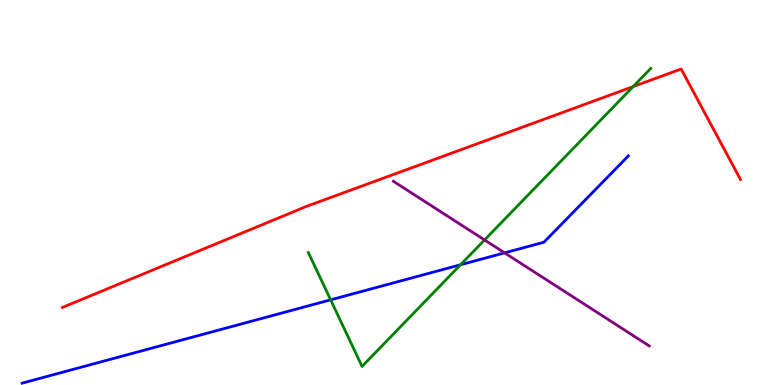[{'lines': ['blue', 'red'], 'intersections': []}, {'lines': ['green', 'red'], 'intersections': [{'x': 8.17, 'y': 7.75}]}, {'lines': ['purple', 'red'], 'intersections': []}, {'lines': ['blue', 'green'], 'intersections': [{'x': 4.27, 'y': 2.21}, {'x': 5.94, 'y': 3.12}]}, {'lines': ['blue', 'purple'], 'intersections': [{'x': 6.51, 'y': 3.43}]}, {'lines': ['green', 'purple'], 'intersections': [{'x': 6.25, 'y': 3.77}]}]